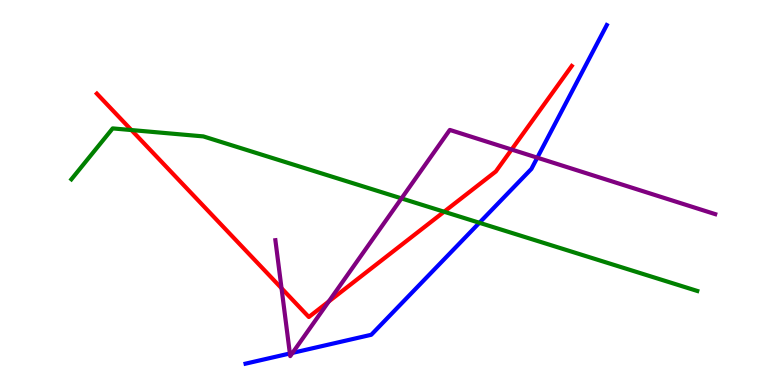[{'lines': ['blue', 'red'], 'intersections': []}, {'lines': ['green', 'red'], 'intersections': [{'x': 1.7, 'y': 6.62}, {'x': 5.73, 'y': 4.5}]}, {'lines': ['purple', 'red'], 'intersections': [{'x': 3.63, 'y': 2.51}, {'x': 4.24, 'y': 2.17}, {'x': 6.6, 'y': 6.12}]}, {'lines': ['blue', 'green'], 'intersections': [{'x': 6.19, 'y': 4.21}]}, {'lines': ['blue', 'purple'], 'intersections': [{'x': 3.74, 'y': 0.819}, {'x': 3.77, 'y': 0.834}, {'x': 6.93, 'y': 5.9}]}, {'lines': ['green', 'purple'], 'intersections': [{'x': 5.18, 'y': 4.85}]}]